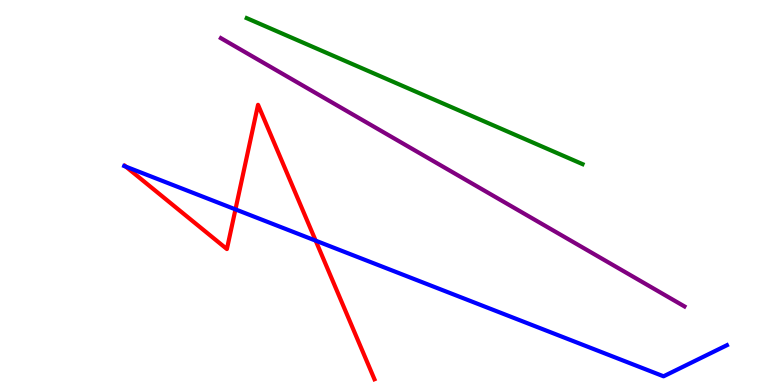[{'lines': ['blue', 'red'], 'intersections': [{'x': 1.62, 'y': 5.67}, {'x': 3.04, 'y': 4.56}, {'x': 4.07, 'y': 3.75}]}, {'lines': ['green', 'red'], 'intersections': []}, {'lines': ['purple', 'red'], 'intersections': []}, {'lines': ['blue', 'green'], 'intersections': []}, {'lines': ['blue', 'purple'], 'intersections': []}, {'lines': ['green', 'purple'], 'intersections': []}]